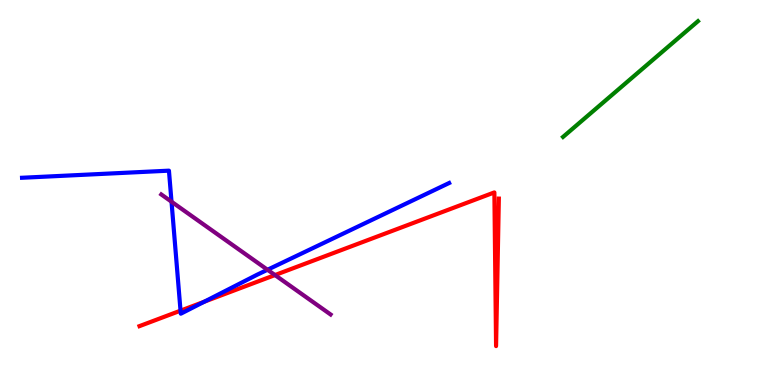[{'lines': ['blue', 'red'], 'intersections': [{'x': 2.33, 'y': 1.93}, {'x': 2.64, 'y': 2.16}]}, {'lines': ['green', 'red'], 'intersections': []}, {'lines': ['purple', 'red'], 'intersections': [{'x': 3.55, 'y': 2.86}]}, {'lines': ['blue', 'green'], 'intersections': []}, {'lines': ['blue', 'purple'], 'intersections': [{'x': 2.21, 'y': 4.76}, {'x': 3.45, 'y': 2.99}]}, {'lines': ['green', 'purple'], 'intersections': []}]